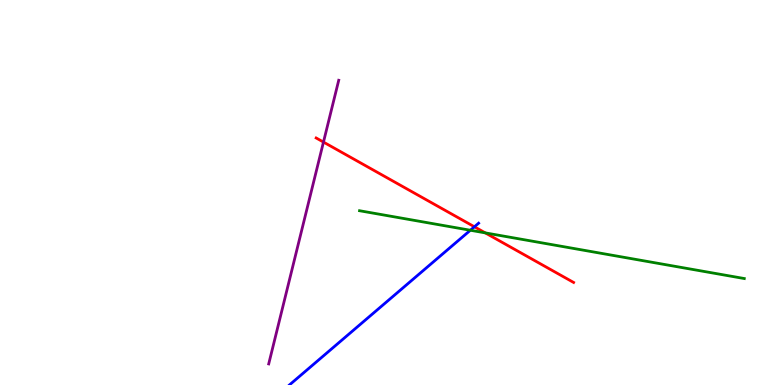[{'lines': ['blue', 'red'], 'intersections': [{'x': 6.12, 'y': 4.11}]}, {'lines': ['green', 'red'], 'intersections': [{'x': 6.26, 'y': 3.95}]}, {'lines': ['purple', 'red'], 'intersections': [{'x': 4.17, 'y': 6.31}]}, {'lines': ['blue', 'green'], 'intersections': [{'x': 6.07, 'y': 4.02}]}, {'lines': ['blue', 'purple'], 'intersections': []}, {'lines': ['green', 'purple'], 'intersections': []}]